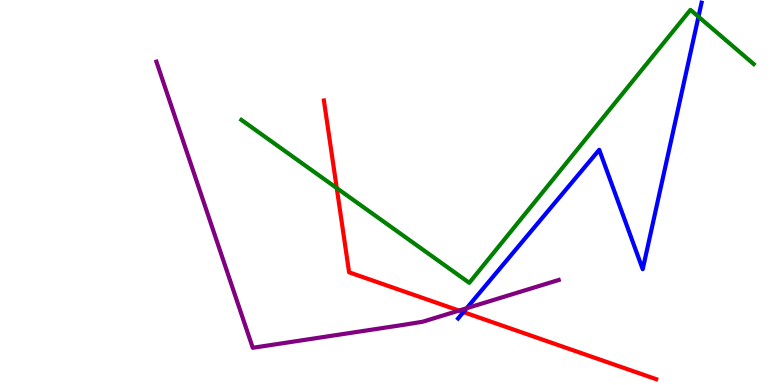[{'lines': ['blue', 'red'], 'intersections': [{'x': 5.98, 'y': 1.89}]}, {'lines': ['green', 'red'], 'intersections': [{'x': 4.35, 'y': 5.11}]}, {'lines': ['purple', 'red'], 'intersections': [{'x': 5.92, 'y': 1.93}]}, {'lines': ['blue', 'green'], 'intersections': [{'x': 9.01, 'y': 9.57}]}, {'lines': ['blue', 'purple'], 'intersections': [{'x': 6.02, 'y': 1.99}]}, {'lines': ['green', 'purple'], 'intersections': []}]